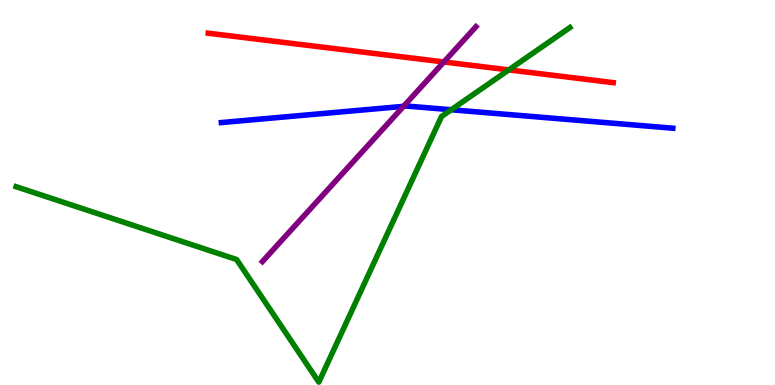[{'lines': ['blue', 'red'], 'intersections': []}, {'lines': ['green', 'red'], 'intersections': [{'x': 6.56, 'y': 8.18}]}, {'lines': ['purple', 'red'], 'intersections': [{'x': 5.73, 'y': 8.39}]}, {'lines': ['blue', 'green'], 'intersections': [{'x': 5.82, 'y': 7.15}]}, {'lines': ['blue', 'purple'], 'intersections': [{'x': 5.21, 'y': 7.24}]}, {'lines': ['green', 'purple'], 'intersections': []}]